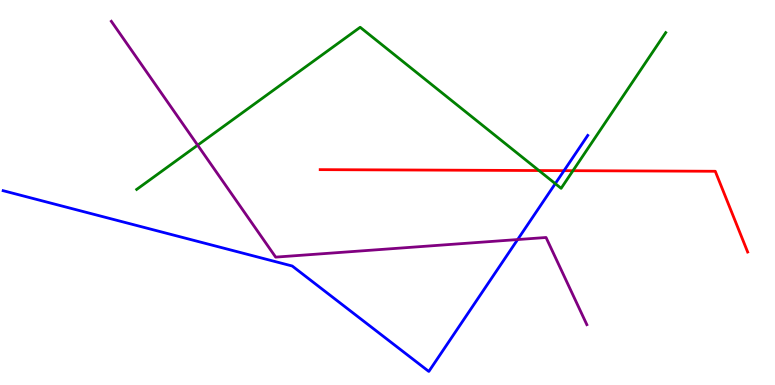[{'lines': ['blue', 'red'], 'intersections': [{'x': 7.28, 'y': 5.57}]}, {'lines': ['green', 'red'], 'intersections': [{'x': 6.95, 'y': 5.57}, {'x': 7.39, 'y': 5.57}]}, {'lines': ['purple', 'red'], 'intersections': []}, {'lines': ['blue', 'green'], 'intersections': [{'x': 7.16, 'y': 5.23}]}, {'lines': ['blue', 'purple'], 'intersections': [{'x': 6.68, 'y': 3.78}]}, {'lines': ['green', 'purple'], 'intersections': [{'x': 2.55, 'y': 6.23}]}]